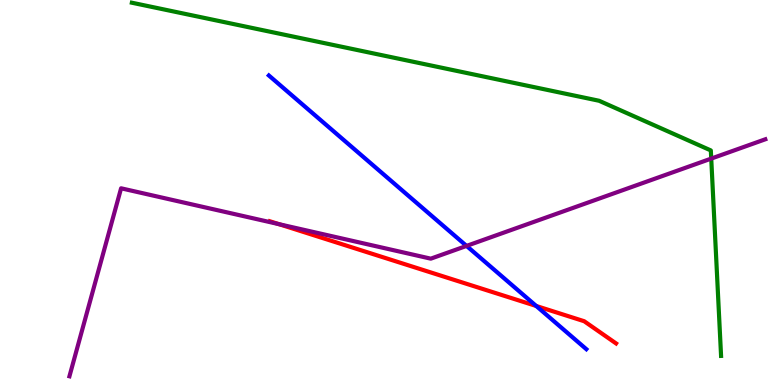[{'lines': ['blue', 'red'], 'intersections': [{'x': 6.92, 'y': 2.05}]}, {'lines': ['green', 'red'], 'intersections': []}, {'lines': ['purple', 'red'], 'intersections': [{'x': 3.6, 'y': 4.18}]}, {'lines': ['blue', 'green'], 'intersections': []}, {'lines': ['blue', 'purple'], 'intersections': [{'x': 6.02, 'y': 3.61}]}, {'lines': ['green', 'purple'], 'intersections': [{'x': 9.18, 'y': 5.88}]}]